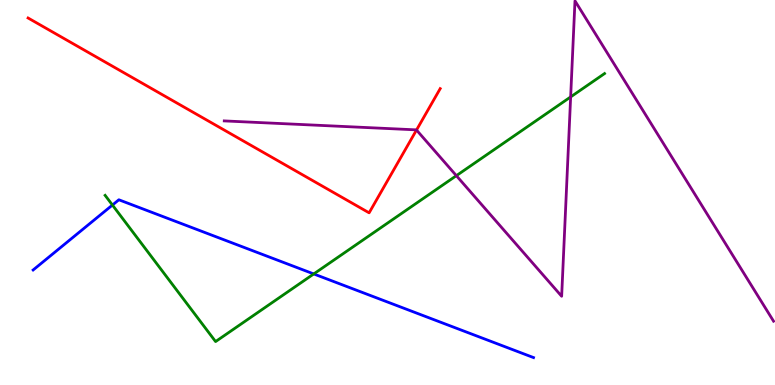[{'lines': ['blue', 'red'], 'intersections': []}, {'lines': ['green', 'red'], 'intersections': []}, {'lines': ['purple', 'red'], 'intersections': [{'x': 5.37, 'y': 6.62}]}, {'lines': ['blue', 'green'], 'intersections': [{'x': 1.45, 'y': 4.67}, {'x': 4.05, 'y': 2.88}]}, {'lines': ['blue', 'purple'], 'intersections': []}, {'lines': ['green', 'purple'], 'intersections': [{'x': 5.89, 'y': 5.44}, {'x': 7.36, 'y': 7.48}]}]